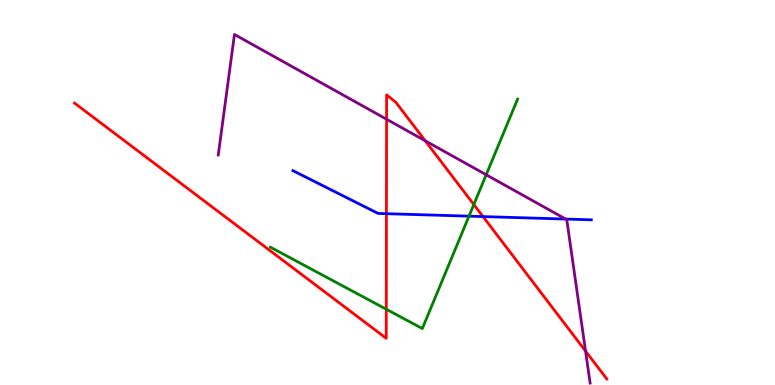[{'lines': ['blue', 'red'], 'intersections': [{'x': 4.99, 'y': 4.45}, {'x': 6.23, 'y': 4.37}]}, {'lines': ['green', 'red'], 'intersections': [{'x': 4.98, 'y': 1.97}, {'x': 6.11, 'y': 4.69}]}, {'lines': ['purple', 'red'], 'intersections': [{'x': 4.99, 'y': 6.9}, {'x': 5.49, 'y': 6.34}, {'x': 7.56, 'y': 0.881}]}, {'lines': ['blue', 'green'], 'intersections': [{'x': 6.05, 'y': 4.39}]}, {'lines': ['blue', 'purple'], 'intersections': [{'x': 7.3, 'y': 4.31}]}, {'lines': ['green', 'purple'], 'intersections': [{'x': 6.27, 'y': 5.46}]}]